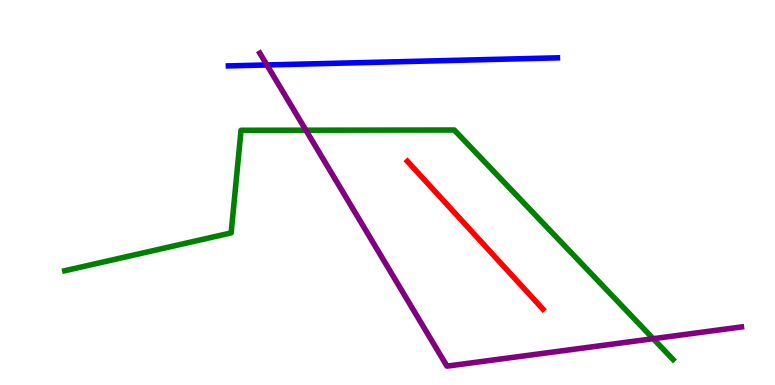[{'lines': ['blue', 'red'], 'intersections': []}, {'lines': ['green', 'red'], 'intersections': []}, {'lines': ['purple', 'red'], 'intersections': []}, {'lines': ['blue', 'green'], 'intersections': []}, {'lines': ['blue', 'purple'], 'intersections': [{'x': 3.44, 'y': 8.31}]}, {'lines': ['green', 'purple'], 'intersections': [{'x': 3.95, 'y': 6.62}, {'x': 8.43, 'y': 1.2}]}]